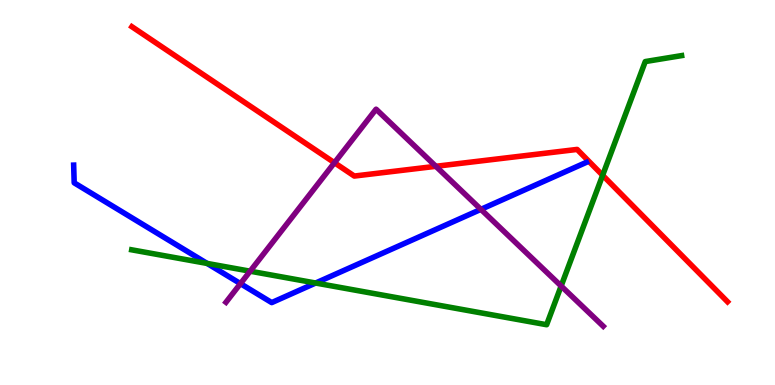[{'lines': ['blue', 'red'], 'intersections': []}, {'lines': ['green', 'red'], 'intersections': [{'x': 7.78, 'y': 5.45}]}, {'lines': ['purple', 'red'], 'intersections': [{'x': 4.32, 'y': 5.77}, {'x': 5.62, 'y': 5.68}]}, {'lines': ['blue', 'green'], 'intersections': [{'x': 2.67, 'y': 3.16}, {'x': 4.07, 'y': 2.65}]}, {'lines': ['blue', 'purple'], 'intersections': [{'x': 3.1, 'y': 2.63}, {'x': 6.21, 'y': 4.56}]}, {'lines': ['green', 'purple'], 'intersections': [{'x': 3.23, 'y': 2.96}, {'x': 7.24, 'y': 2.57}]}]